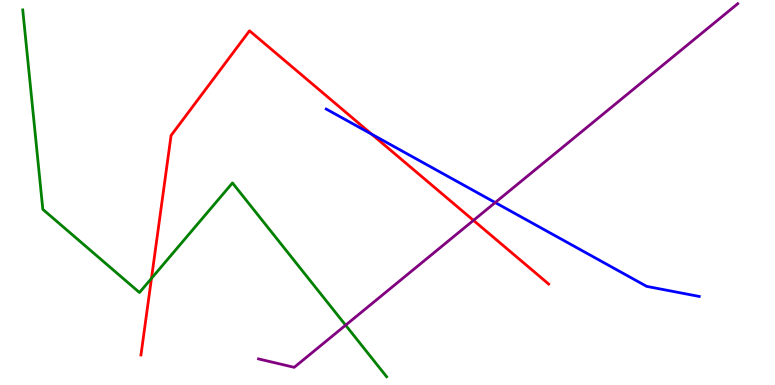[{'lines': ['blue', 'red'], 'intersections': [{'x': 4.8, 'y': 6.51}]}, {'lines': ['green', 'red'], 'intersections': [{'x': 1.95, 'y': 2.77}]}, {'lines': ['purple', 'red'], 'intersections': [{'x': 6.11, 'y': 4.28}]}, {'lines': ['blue', 'green'], 'intersections': []}, {'lines': ['blue', 'purple'], 'intersections': [{'x': 6.39, 'y': 4.74}]}, {'lines': ['green', 'purple'], 'intersections': [{'x': 4.46, 'y': 1.55}]}]